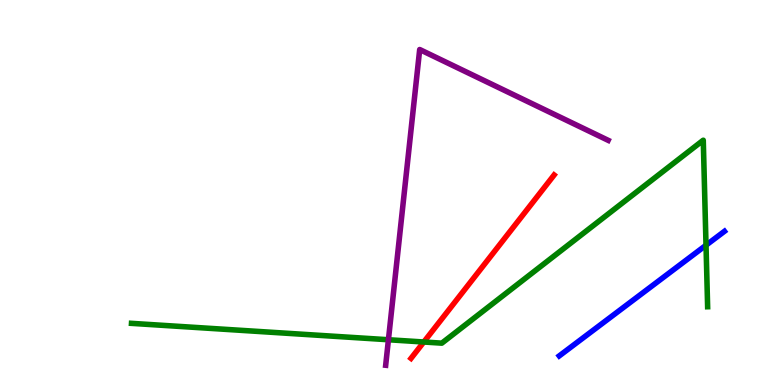[{'lines': ['blue', 'red'], 'intersections': []}, {'lines': ['green', 'red'], 'intersections': [{'x': 5.47, 'y': 1.12}]}, {'lines': ['purple', 'red'], 'intersections': []}, {'lines': ['blue', 'green'], 'intersections': [{'x': 9.11, 'y': 3.63}]}, {'lines': ['blue', 'purple'], 'intersections': []}, {'lines': ['green', 'purple'], 'intersections': [{'x': 5.01, 'y': 1.18}]}]